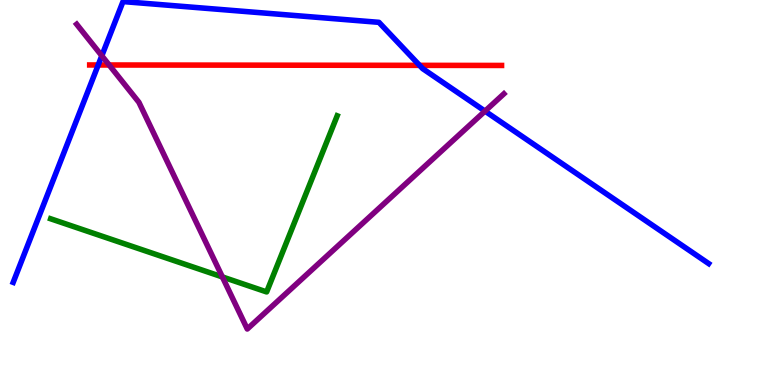[{'lines': ['blue', 'red'], 'intersections': [{'x': 1.27, 'y': 8.31}, {'x': 5.41, 'y': 8.3}]}, {'lines': ['green', 'red'], 'intersections': []}, {'lines': ['purple', 'red'], 'intersections': [{'x': 1.41, 'y': 8.31}]}, {'lines': ['blue', 'green'], 'intersections': []}, {'lines': ['blue', 'purple'], 'intersections': [{'x': 1.31, 'y': 8.55}, {'x': 6.26, 'y': 7.11}]}, {'lines': ['green', 'purple'], 'intersections': [{'x': 2.87, 'y': 2.81}]}]